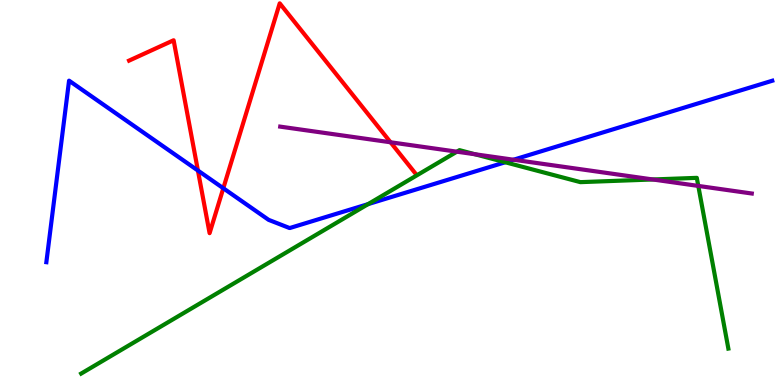[{'lines': ['blue', 'red'], 'intersections': [{'x': 2.55, 'y': 5.57}, {'x': 2.88, 'y': 5.11}]}, {'lines': ['green', 'red'], 'intersections': []}, {'lines': ['purple', 'red'], 'intersections': [{'x': 5.04, 'y': 6.3}]}, {'lines': ['blue', 'green'], 'intersections': [{'x': 4.75, 'y': 4.7}, {'x': 6.52, 'y': 5.79}]}, {'lines': ['blue', 'purple'], 'intersections': [{'x': 6.63, 'y': 5.85}]}, {'lines': ['green', 'purple'], 'intersections': [{'x': 5.9, 'y': 6.06}, {'x': 6.13, 'y': 5.99}, {'x': 8.42, 'y': 5.34}, {'x': 9.01, 'y': 5.17}]}]